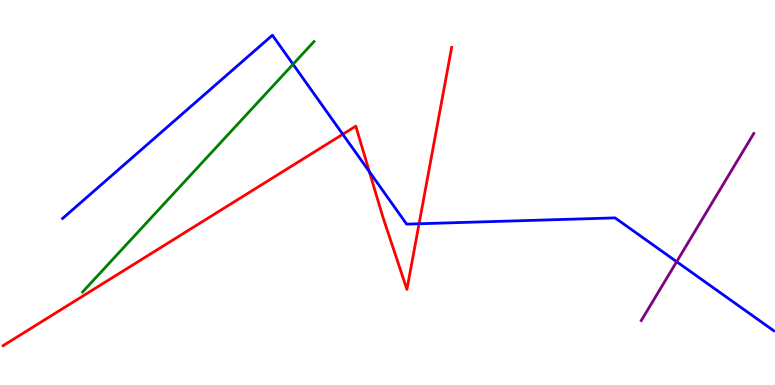[{'lines': ['blue', 'red'], 'intersections': [{'x': 4.42, 'y': 6.51}, {'x': 4.77, 'y': 5.54}, {'x': 5.41, 'y': 4.19}]}, {'lines': ['green', 'red'], 'intersections': []}, {'lines': ['purple', 'red'], 'intersections': []}, {'lines': ['blue', 'green'], 'intersections': [{'x': 3.78, 'y': 8.33}]}, {'lines': ['blue', 'purple'], 'intersections': [{'x': 8.73, 'y': 3.2}]}, {'lines': ['green', 'purple'], 'intersections': []}]